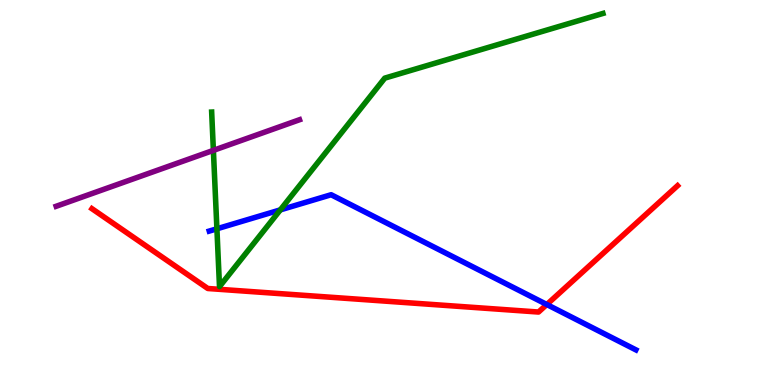[{'lines': ['blue', 'red'], 'intersections': [{'x': 7.06, 'y': 2.09}]}, {'lines': ['green', 'red'], 'intersections': []}, {'lines': ['purple', 'red'], 'intersections': []}, {'lines': ['blue', 'green'], 'intersections': [{'x': 2.8, 'y': 4.06}, {'x': 3.62, 'y': 4.55}]}, {'lines': ['blue', 'purple'], 'intersections': []}, {'lines': ['green', 'purple'], 'intersections': [{'x': 2.75, 'y': 6.09}]}]